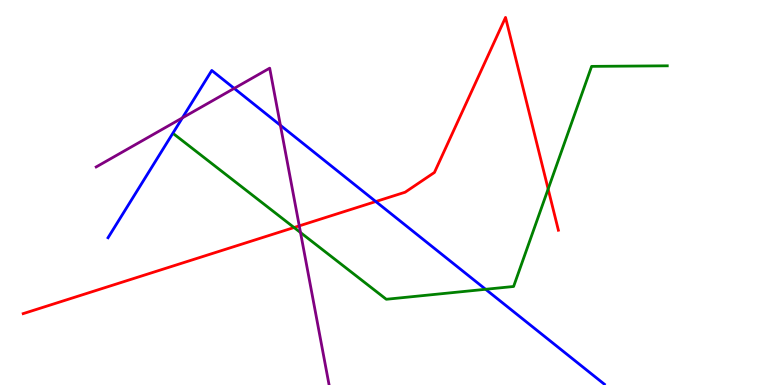[{'lines': ['blue', 'red'], 'intersections': [{'x': 4.85, 'y': 4.77}]}, {'lines': ['green', 'red'], 'intersections': [{'x': 3.79, 'y': 4.09}, {'x': 7.07, 'y': 5.09}]}, {'lines': ['purple', 'red'], 'intersections': [{'x': 3.86, 'y': 4.13}]}, {'lines': ['blue', 'green'], 'intersections': [{'x': 6.27, 'y': 2.49}]}, {'lines': ['blue', 'purple'], 'intersections': [{'x': 2.35, 'y': 6.94}, {'x': 3.02, 'y': 7.7}, {'x': 3.62, 'y': 6.75}]}, {'lines': ['green', 'purple'], 'intersections': [{'x': 3.88, 'y': 3.96}]}]